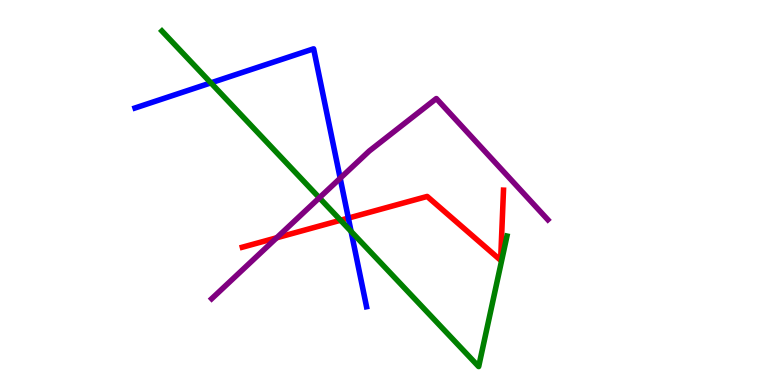[{'lines': ['blue', 'red'], 'intersections': [{'x': 4.49, 'y': 4.34}]}, {'lines': ['green', 'red'], 'intersections': [{'x': 4.39, 'y': 4.28}]}, {'lines': ['purple', 'red'], 'intersections': [{'x': 3.57, 'y': 3.82}]}, {'lines': ['blue', 'green'], 'intersections': [{'x': 2.72, 'y': 7.85}, {'x': 4.53, 'y': 3.99}]}, {'lines': ['blue', 'purple'], 'intersections': [{'x': 4.39, 'y': 5.37}]}, {'lines': ['green', 'purple'], 'intersections': [{'x': 4.12, 'y': 4.86}]}]